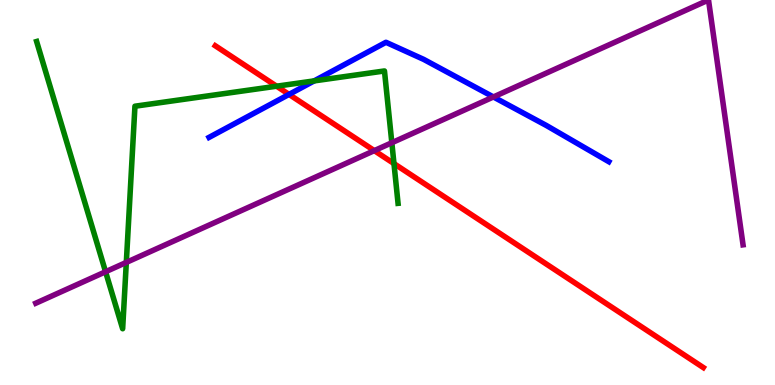[{'lines': ['blue', 'red'], 'intersections': [{'x': 3.73, 'y': 7.55}]}, {'lines': ['green', 'red'], 'intersections': [{'x': 3.57, 'y': 7.76}, {'x': 5.08, 'y': 5.75}]}, {'lines': ['purple', 'red'], 'intersections': [{'x': 4.83, 'y': 6.09}]}, {'lines': ['blue', 'green'], 'intersections': [{'x': 4.05, 'y': 7.9}]}, {'lines': ['blue', 'purple'], 'intersections': [{'x': 6.37, 'y': 7.48}]}, {'lines': ['green', 'purple'], 'intersections': [{'x': 1.36, 'y': 2.94}, {'x': 1.63, 'y': 3.18}, {'x': 5.06, 'y': 6.29}]}]